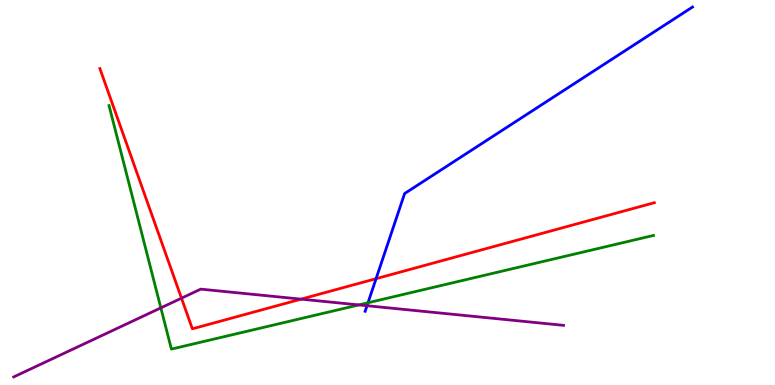[{'lines': ['blue', 'red'], 'intersections': [{'x': 4.85, 'y': 2.76}]}, {'lines': ['green', 'red'], 'intersections': []}, {'lines': ['purple', 'red'], 'intersections': [{'x': 2.34, 'y': 2.26}, {'x': 3.88, 'y': 2.23}]}, {'lines': ['blue', 'green'], 'intersections': [{'x': 4.75, 'y': 2.14}]}, {'lines': ['blue', 'purple'], 'intersections': [{'x': 4.74, 'y': 2.06}]}, {'lines': ['green', 'purple'], 'intersections': [{'x': 2.08, 'y': 2.0}, {'x': 4.63, 'y': 2.08}]}]